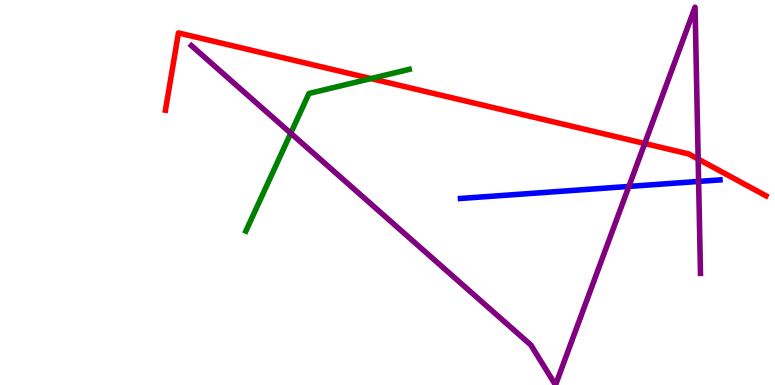[{'lines': ['blue', 'red'], 'intersections': []}, {'lines': ['green', 'red'], 'intersections': [{'x': 4.79, 'y': 7.96}]}, {'lines': ['purple', 'red'], 'intersections': [{'x': 8.32, 'y': 6.27}, {'x': 9.01, 'y': 5.87}]}, {'lines': ['blue', 'green'], 'intersections': []}, {'lines': ['blue', 'purple'], 'intersections': [{'x': 8.11, 'y': 5.16}, {'x': 9.01, 'y': 5.29}]}, {'lines': ['green', 'purple'], 'intersections': [{'x': 3.75, 'y': 6.54}]}]